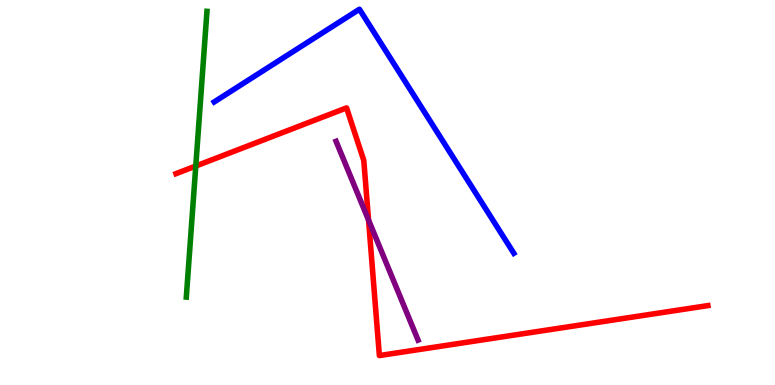[{'lines': ['blue', 'red'], 'intersections': []}, {'lines': ['green', 'red'], 'intersections': [{'x': 2.53, 'y': 5.69}]}, {'lines': ['purple', 'red'], 'intersections': [{'x': 4.76, 'y': 4.28}]}, {'lines': ['blue', 'green'], 'intersections': []}, {'lines': ['blue', 'purple'], 'intersections': []}, {'lines': ['green', 'purple'], 'intersections': []}]